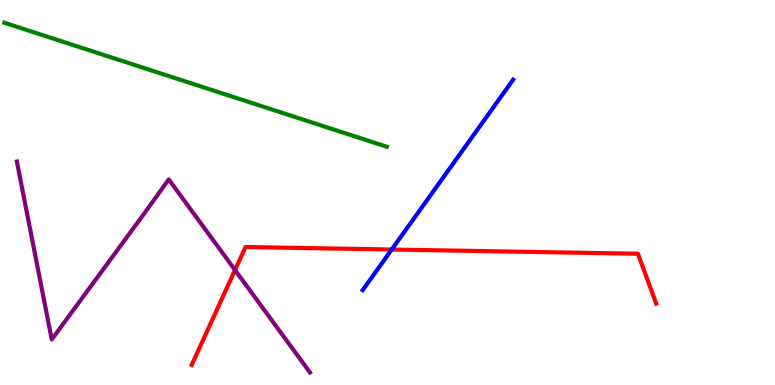[{'lines': ['blue', 'red'], 'intersections': [{'x': 5.05, 'y': 3.52}]}, {'lines': ['green', 'red'], 'intersections': []}, {'lines': ['purple', 'red'], 'intersections': [{'x': 3.03, 'y': 2.99}]}, {'lines': ['blue', 'green'], 'intersections': []}, {'lines': ['blue', 'purple'], 'intersections': []}, {'lines': ['green', 'purple'], 'intersections': []}]